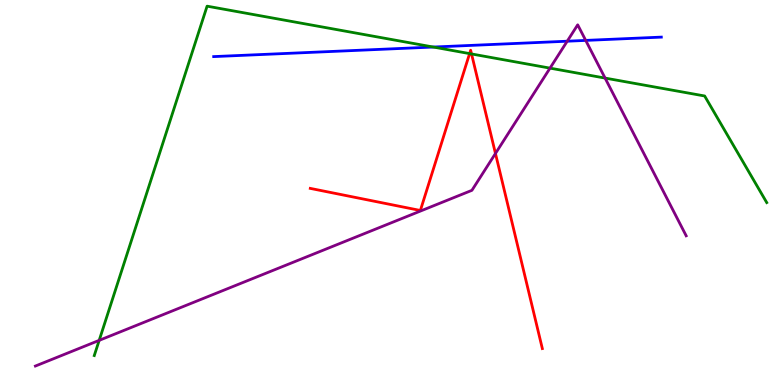[{'lines': ['blue', 'red'], 'intersections': []}, {'lines': ['green', 'red'], 'intersections': [{'x': 6.06, 'y': 8.61}, {'x': 6.08, 'y': 8.6}]}, {'lines': ['purple', 'red'], 'intersections': [{'x': 6.39, 'y': 6.01}]}, {'lines': ['blue', 'green'], 'intersections': [{'x': 5.59, 'y': 8.78}]}, {'lines': ['blue', 'purple'], 'intersections': [{'x': 7.32, 'y': 8.93}, {'x': 7.56, 'y': 8.95}]}, {'lines': ['green', 'purple'], 'intersections': [{'x': 1.28, 'y': 1.16}, {'x': 7.1, 'y': 8.23}, {'x': 7.81, 'y': 7.97}]}]